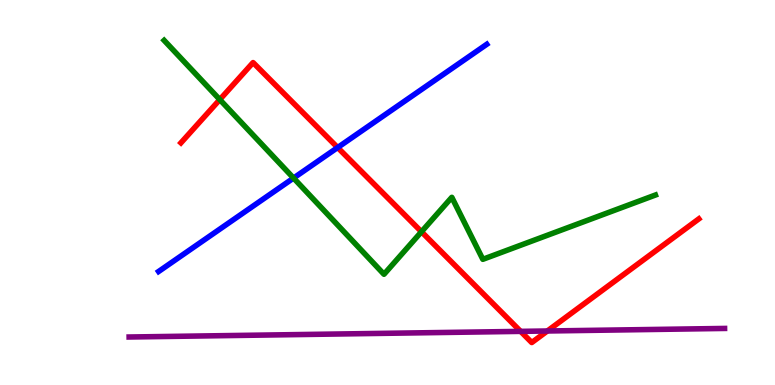[{'lines': ['blue', 'red'], 'intersections': [{'x': 4.36, 'y': 6.17}]}, {'lines': ['green', 'red'], 'intersections': [{'x': 2.84, 'y': 7.41}, {'x': 5.44, 'y': 3.98}]}, {'lines': ['purple', 'red'], 'intersections': [{'x': 6.72, 'y': 1.39}, {'x': 7.06, 'y': 1.4}]}, {'lines': ['blue', 'green'], 'intersections': [{'x': 3.79, 'y': 5.37}]}, {'lines': ['blue', 'purple'], 'intersections': []}, {'lines': ['green', 'purple'], 'intersections': []}]